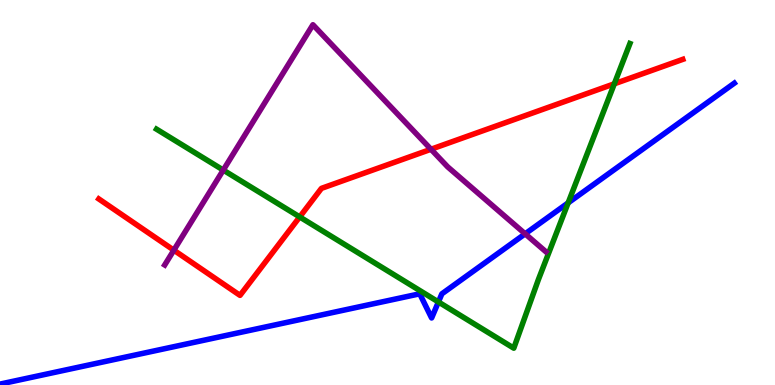[{'lines': ['blue', 'red'], 'intersections': []}, {'lines': ['green', 'red'], 'intersections': [{'x': 3.87, 'y': 4.37}, {'x': 7.93, 'y': 7.82}]}, {'lines': ['purple', 'red'], 'intersections': [{'x': 2.24, 'y': 3.5}, {'x': 5.56, 'y': 6.12}]}, {'lines': ['blue', 'green'], 'intersections': [{'x': 5.66, 'y': 2.16}, {'x': 7.33, 'y': 4.73}]}, {'lines': ['blue', 'purple'], 'intersections': [{'x': 6.78, 'y': 3.93}]}, {'lines': ['green', 'purple'], 'intersections': [{'x': 2.88, 'y': 5.58}]}]